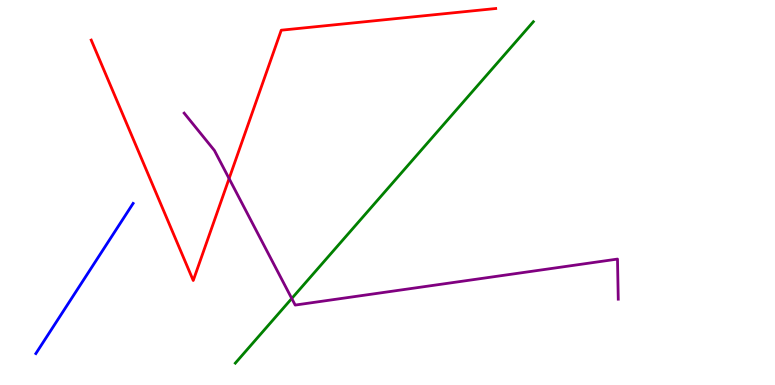[{'lines': ['blue', 'red'], 'intersections': []}, {'lines': ['green', 'red'], 'intersections': []}, {'lines': ['purple', 'red'], 'intersections': [{'x': 2.96, 'y': 5.36}]}, {'lines': ['blue', 'green'], 'intersections': []}, {'lines': ['blue', 'purple'], 'intersections': []}, {'lines': ['green', 'purple'], 'intersections': [{'x': 3.76, 'y': 2.25}]}]